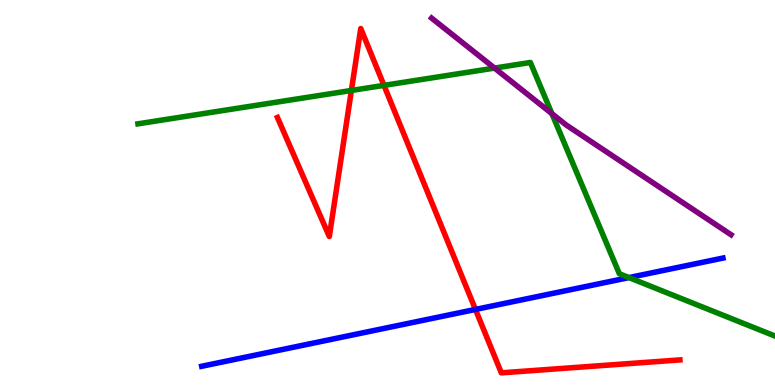[{'lines': ['blue', 'red'], 'intersections': [{'x': 6.13, 'y': 1.96}]}, {'lines': ['green', 'red'], 'intersections': [{'x': 4.53, 'y': 7.65}, {'x': 4.95, 'y': 7.78}]}, {'lines': ['purple', 'red'], 'intersections': []}, {'lines': ['blue', 'green'], 'intersections': [{'x': 8.12, 'y': 2.79}]}, {'lines': ['blue', 'purple'], 'intersections': []}, {'lines': ['green', 'purple'], 'intersections': [{'x': 6.38, 'y': 8.23}, {'x': 7.12, 'y': 7.05}]}]